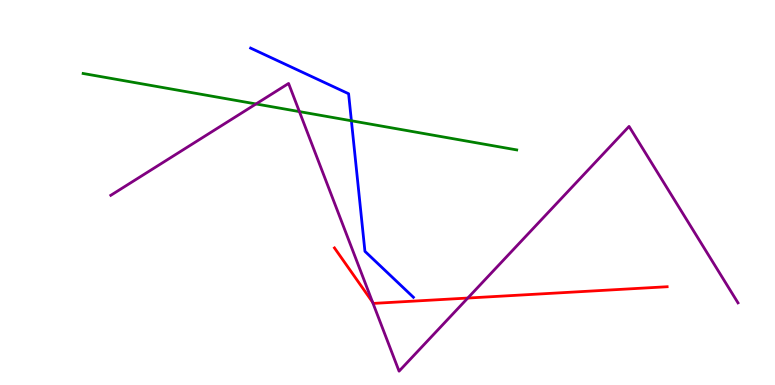[{'lines': ['blue', 'red'], 'intersections': []}, {'lines': ['green', 'red'], 'intersections': []}, {'lines': ['purple', 'red'], 'intersections': [{'x': 4.81, 'y': 2.15}, {'x': 6.04, 'y': 2.26}]}, {'lines': ['blue', 'green'], 'intersections': [{'x': 4.53, 'y': 6.86}]}, {'lines': ['blue', 'purple'], 'intersections': []}, {'lines': ['green', 'purple'], 'intersections': [{'x': 3.3, 'y': 7.3}, {'x': 3.86, 'y': 7.1}]}]